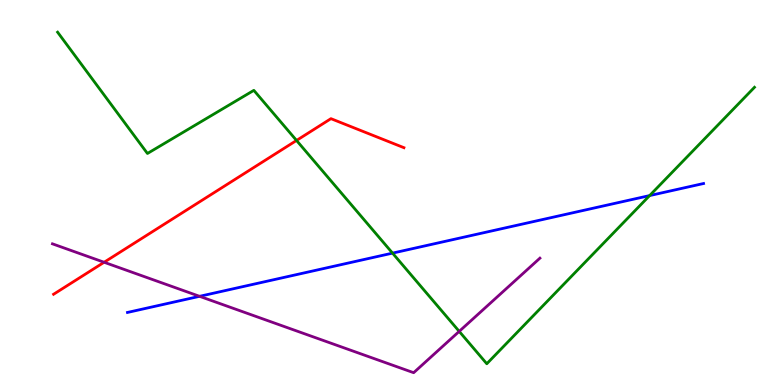[{'lines': ['blue', 'red'], 'intersections': []}, {'lines': ['green', 'red'], 'intersections': [{'x': 3.83, 'y': 6.35}]}, {'lines': ['purple', 'red'], 'intersections': [{'x': 1.34, 'y': 3.19}]}, {'lines': ['blue', 'green'], 'intersections': [{'x': 5.06, 'y': 3.43}, {'x': 8.38, 'y': 4.92}]}, {'lines': ['blue', 'purple'], 'intersections': [{'x': 2.58, 'y': 2.3}]}, {'lines': ['green', 'purple'], 'intersections': [{'x': 5.93, 'y': 1.39}]}]